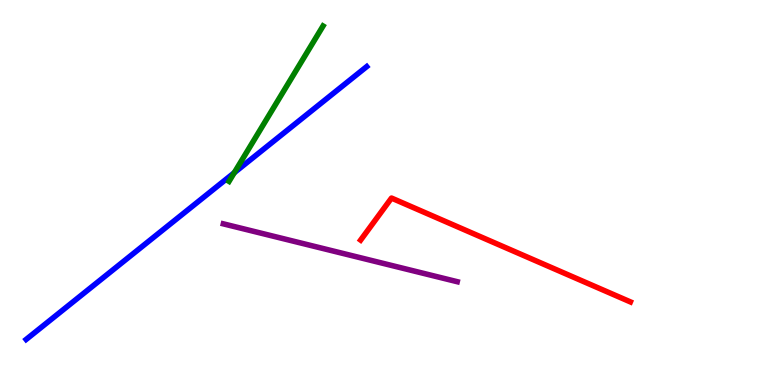[{'lines': ['blue', 'red'], 'intersections': []}, {'lines': ['green', 'red'], 'intersections': []}, {'lines': ['purple', 'red'], 'intersections': []}, {'lines': ['blue', 'green'], 'intersections': [{'x': 3.02, 'y': 5.51}]}, {'lines': ['blue', 'purple'], 'intersections': []}, {'lines': ['green', 'purple'], 'intersections': []}]